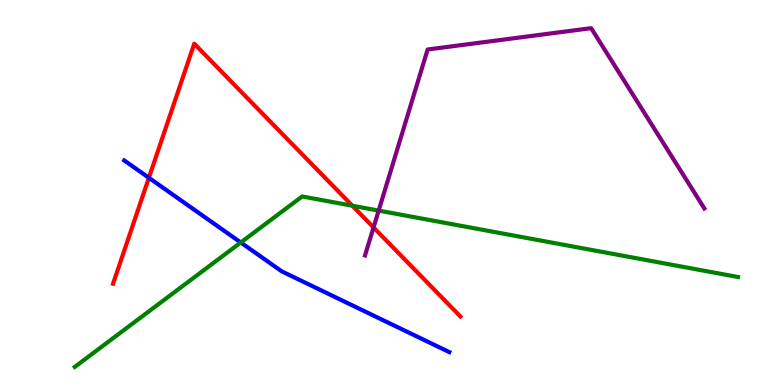[{'lines': ['blue', 'red'], 'intersections': [{'x': 1.92, 'y': 5.38}]}, {'lines': ['green', 'red'], 'intersections': [{'x': 4.55, 'y': 4.66}]}, {'lines': ['purple', 'red'], 'intersections': [{'x': 4.82, 'y': 4.09}]}, {'lines': ['blue', 'green'], 'intersections': [{'x': 3.11, 'y': 3.7}]}, {'lines': ['blue', 'purple'], 'intersections': []}, {'lines': ['green', 'purple'], 'intersections': [{'x': 4.89, 'y': 4.53}]}]